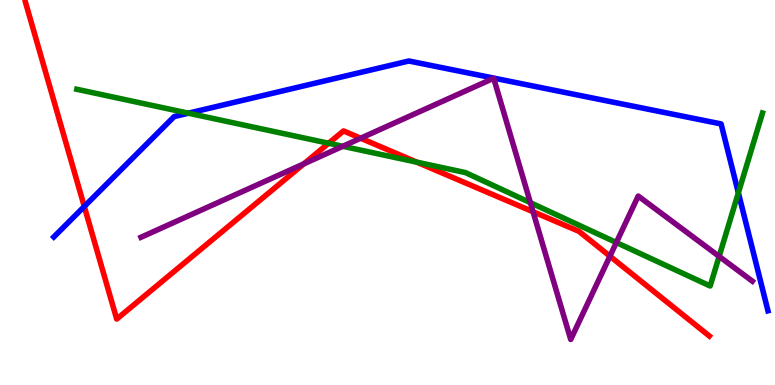[{'lines': ['blue', 'red'], 'intersections': [{'x': 1.09, 'y': 4.64}]}, {'lines': ['green', 'red'], 'intersections': [{'x': 4.24, 'y': 6.28}, {'x': 5.38, 'y': 5.79}]}, {'lines': ['purple', 'red'], 'intersections': [{'x': 3.92, 'y': 5.74}, {'x': 4.65, 'y': 6.41}, {'x': 6.88, 'y': 4.5}, {'x': 7.87, 'y': 3.35}]}, {'lines': ['blue', 'green'], 'intersections': [{'x': 2.43, 'y': 7.06}, {'x': 9.53, 'y': 4.99}]}, {'lines': ['blue', 'purple'], 'intersections': []}, {'lines': ['green', 'purple'], 'intersections': [{'x': 4.42, 'y': 6.2}, {'x': 6.84, 'y': 4.74}, {'x': 7.95, 'y': 3.7}, {'x': 9.28, 'y': 3.34}]}]